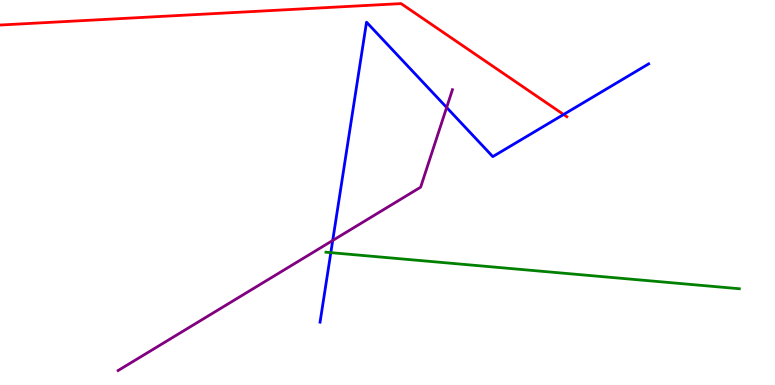[{'lines': ['blue', 'red'], 'intersections': [{'x': 7.27, 'y': 7.03}]}, {'lines': ['green', 'red'], 'intersections': []}, {'lines': ['purple', 'red'], 'intersections': []}, {'lines': ['blue', 'green'], 'intersections': [{'x': 4.27, 'y': 3.44}]}, {'lines': ['blue', 'purple'], 'intersections': [{'x': 4.29, 'y': 3.75}, {'x': 5.76, 'y': 7.21}]}, {'lines': ['green', 'purple'], 'intersections': []}]